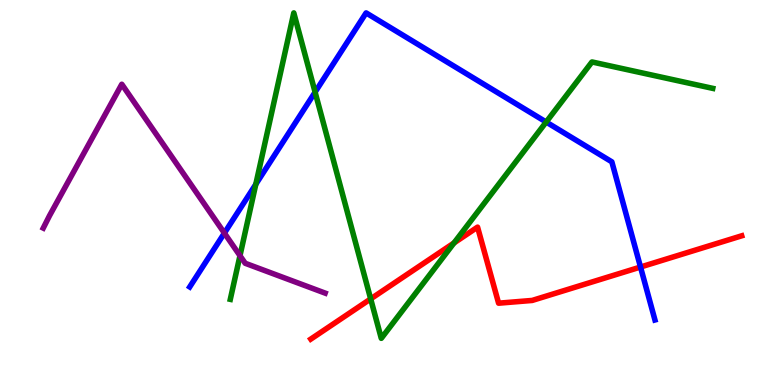[{'lines': ['blue', 'red'], 'intersections': [{'x': 8.26, 'y': 3.06}]}, {'lines': ['green', 'red'], 'intersections': [{'x': 4.78, 'y': 2.24}, {'x': 5.86, 'y': 3.69}]}, {'lines': ['purple', 'red'], 'intersections': []}, {'lines': ['blue', 'green'], 'intersections': [{'x': 3.3, 'y': 5.21}, {'x': 4.07, 'y': 7.61}, {'x': 7.05, 'y': 6.83}]}, {'lines': ['blue', 'purple'], 'intersections': [{'x': 2.9, 'y': 3.95}]}, {'lines': ['green', 'purple'], 'intersections': [{'x': 3.1, 'y': 3.36}]}]